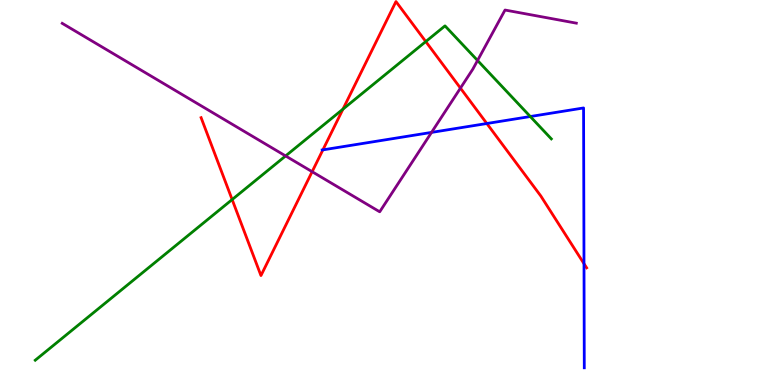[{'lines': ['blue', 'red'], 'intersections': [{'x': 4.17, 'y': 6.11}, {'x': 6.28, 'y': 6.79}, {'x': 7.54, 'y': 3.15}]}, {'lines': ['green', 'red'], 'intersections': [{'x': 3.0, 'y': 4.82}, {'x': 4.43, 'y': 7.17}, {'x': 5.49, 'y': 8.92}]}, {'lines': ['purple', 'red'], 'intersections': [{'x': 4.03, 'y': 5.54}, {'x': 5.94, 'y': 7.71}]}, {'lines': ['blue', 'green'], 'intersections': [{'x': 6.84, 'y': 6.97}]}, {'lines': ['blue', 'purple'], 'intersections': [{'x': 5.57, 'y': 6.56}]}, {'lines': ['green', 'purple'], 'intersections': [{'x': 3.69, 'y': 5.95}, {'x': 6.16, 'y': 8.43}]}]